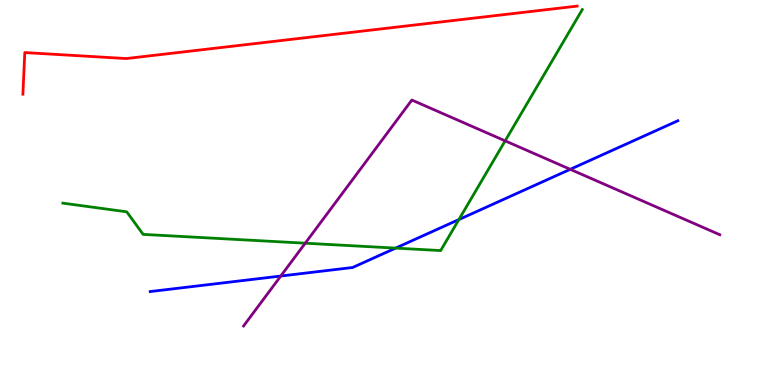[{'lines': ['blue', 'red'], 'intersections': []}, {'lines': ['green', 'red'], 'intersections': []}, {'lines': ['purple', 'red'], 'intersections': []}, {'lines': ['blue', 'green'], 'intersections': [{'x': 5.1, 'y': 3.56}, {'x': 5.92, 'y': 4.3}]}, {'lines': ['blue', 'purple'], 'intersections': [{'x': 3.62, 'y': 2.83}, {'x': 7.36, 'y': 5.6}]}, {'lines': ['green', 'purple'], 'intersections': [{'x': 3.94, 'y': 3.68}, {'x': 6.52, 'y': 6.34}]}]